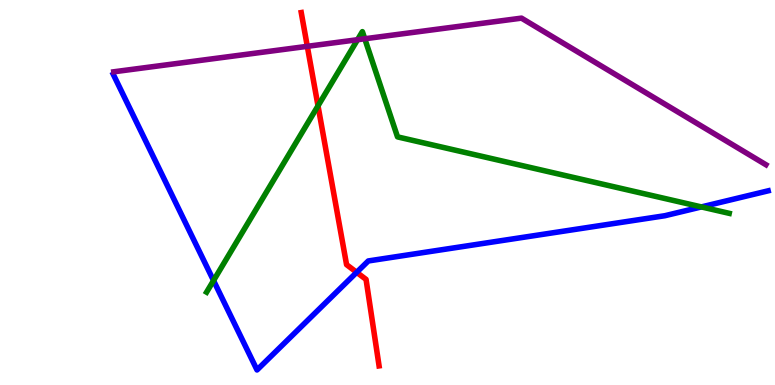[{'lines': ['blue', 'red'], 'intersections': [{'x': 4.6, 'y': 2.93}]}, {'lines': ['green', 'red'], 'intersections': [{'x': 4.1, 'y': 7.25}]}, {'lines': ['purple', 'red'], 'intersections': [{'x': 3.97, 'y': 8.8}]}, {'lines': ['blue', 'green'], 'intersections': [{'x': 2.76, 'y': 2.71}, {'x': 9.05, 'y': 4.63}]}, {'lines': ['blue', 'purple'], 'intersections': []}, {'lines': ['green', 'purple'], 'intersections': [{'x': 4.61, 'y': 8.97}, {'x': 4.71, 'y': 8.99}]}]